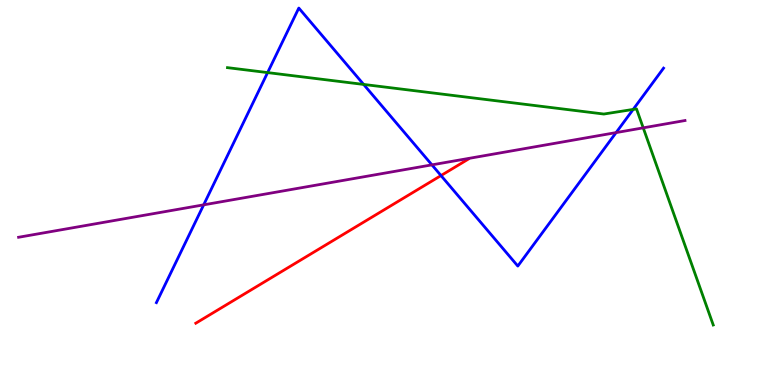[{'lines': ['blue', 'red'], 'intersections': [{'x': 5.69, 'y': 5.44}]}, {'lines': ['green', 'red'], 'intersections': []}, {'lines': ['purple', 'red'], 'intersections': []}, {'lines': ['blue', 'green'], 'intersections': [{'x': 3.45, 'y': 8.11}, {'x': 4.69, 'y': 7.81}, {'x': 8.17, 'y': 7.16}]}, {'lines': ['blue', 'purple'], 'intersections': [{'x': 2.63, 'y': 4.68}, {'x': 5.57, 'y': 5.72}, {'x': 7.95, 'y': 6.56}]}, {'lines': ['green', 'purple'], 'intersections': [{'x': 8.3, 'y': 6.68}]}]